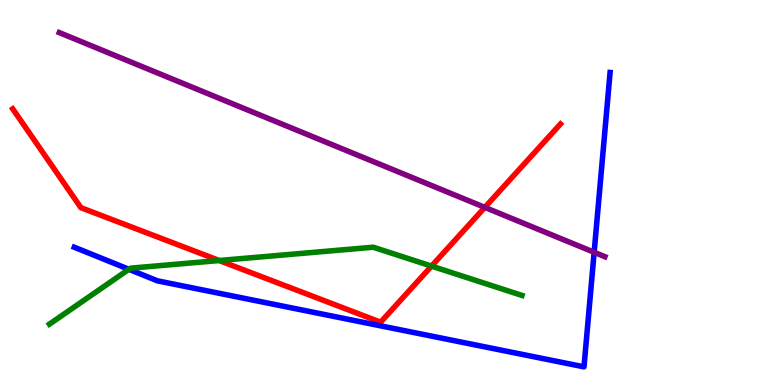[{'lines': ['blue', 'red'], 'intersections': []}, {'lines': ['green', 'red'], 'intersections': [{'x': 2.83, 'y': 3.23}, {'x': 5.57, 'y': 3.09}]}, {'lines': ['purple', 'red'], 'intersections': [{'x': 6.26, 'y': 4.61}]}, {'lines': ['blue', 'green'], 'intersections': [{'x': 1.66, 'y': 3.01}]}, {'lines': ['blue', 'purple'], 'intersections': [{'x': 7.67, 'y': 3.45}]}, {'lines': ['green', 'purple'], 'intersections': []}]